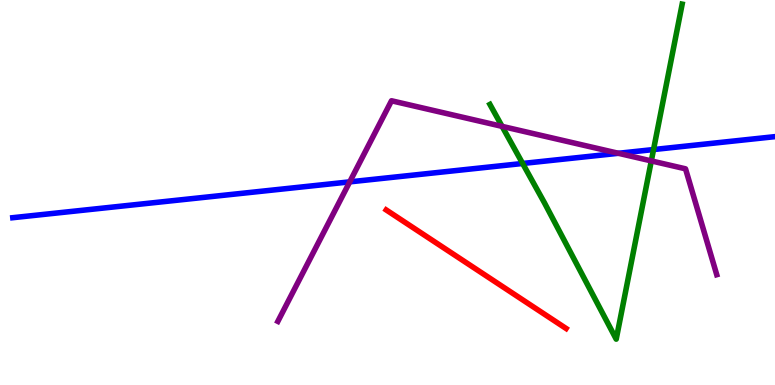[{'lines': ['blue', 'red'], 'intersections': []}, {'lines': ['green', 'red'], 'intersections': []}, {'lines': ['purple', 'red'], 'intersections': []}, {'lines': ['blue', 'green'], 'intersections': [{'x': 6.74, 'y': 5.75}, {'x': 8.43, 'y': 6.12}]}, {'lines': ['blue', 'purple'], 'intersections': [{'x': 4.51, 'y': 5.28}, {'x': 7.98, 'y': 6.02}]}, {'lines': ['green', 'purple'], 'intersections': [{'x': 6.48, 'y': 6.72}, {'x': 8.4, 'y': 5.82}]}]